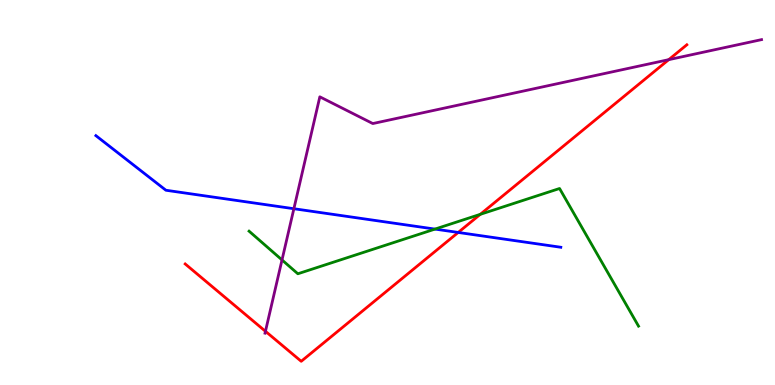[{'lines': ['blue', 'red'], 'intersections': [{'x': 5.91, 'y': 3.96}]}, {'lines': ['green', 'red'], 'intersections': [{'x': 6.2, 'y': 4.43}]}, {'lines': ['purple', 'red'], 'intersections': [{'x': 3.43, 'y': 1.39}, {'x': 8.63, 'y': 8.45}]}, {'lines': ['blue', 'green'], 'intersections': [{'x': 5.61, 'y': 4.05}]}, {'lines': ['blue', 'purple'], 'intersections': [{'x': 3.79, 'y': 4.58}]}, {'lines': ['green', 'purple'], 'intersections': [{'x': 3.64, 'y': 3.25}]}]